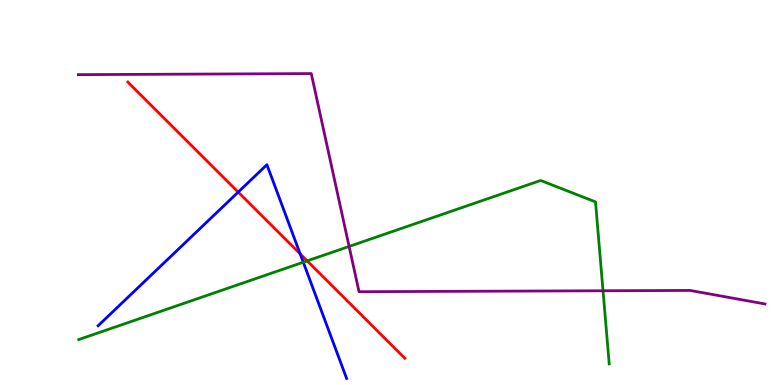[{'lines': ['blue', 'red'], 'intersections': [{'x': 3.07, 'y': 5.01}, {'x': 3.87, 'y': 3.4}]}, {'lines': ['green', 'red'], 'intersections': [{'x': 3.96, 'y': 3.22}]}, {'lines': ['purple', 'red'], 'intersections': []}, {'lines': ['blue', 'green'], 'intersections': [{'x': 3.91, 'y': 3.19}]}, {'lines': ['blue', 'purple'], 'intersections': []}, {'lines': ['green', 'purple'], 'intersections': [{'x': 4.5, 'y': 3.6}, {'x': 7.78, 'y': 2.45}]}]